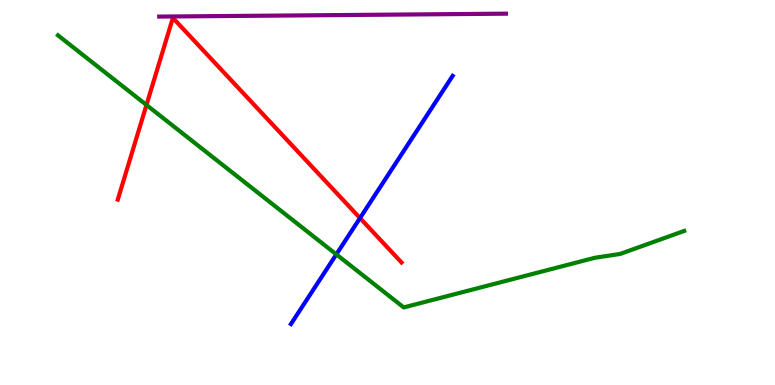[{'lines': ['blue', 'red'], 'intersections': [{'x': 4.65, 'y': 4.34}]}, {'lines': ['green', 'red'], 'intersections': [{'x': 1.89, 'y': 7.27}]}, {'lines': ['purple', 'red'], 'intersections': []}, {'lines': ['blue', 'green'], 'intersections': [{'x': 4.34, 'y': 3.39}]}, {'lines': ['blue', 'purple'], 'intersections': []}, {'lines': ['green', 'purple'], 'intersections': []}]